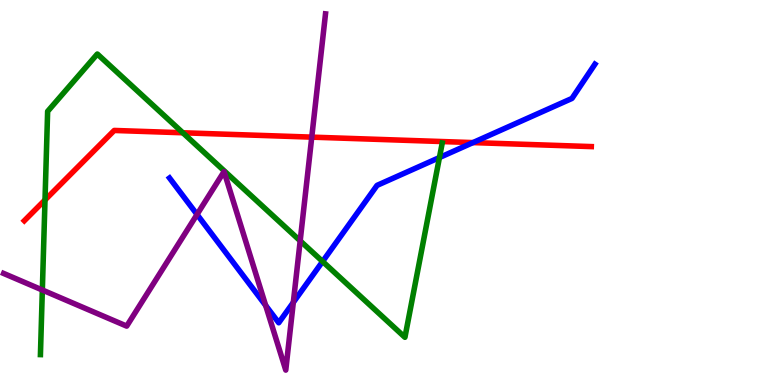[{'lines': ['blue', 'red'], 'intersections': [{'x': 6.1, 'y': 6.3}]}, {'lines': ['green', 'red'], 'intersections': [{'x': 0.581, 'y': 4.81}, {'x': 2.36, 'y': 6.55}]}, {'lines': ['purple', 'red'], 'intersections': [{'x': 4.02, 'y': 6.44}]}, {'lines': ['blue', 'green'], 'intersections': [{'x': 4.16, 'y': 3.21}, {'x': 5.67, 'y': 5.91}]}, {'lines': ['blue', 'purple'], 'intersections': [{'x': 2.54, 'y': 4.43}, {'x': 3.43, 'y': 2.07}, {'x': 3.78, 'y': 2.15}]}, {'lines': ['green', 'purple'], 'intersections': [{'x': 0.546, 'y': 2.47}, {'x': 3.87, 'y': 3.74}]}]